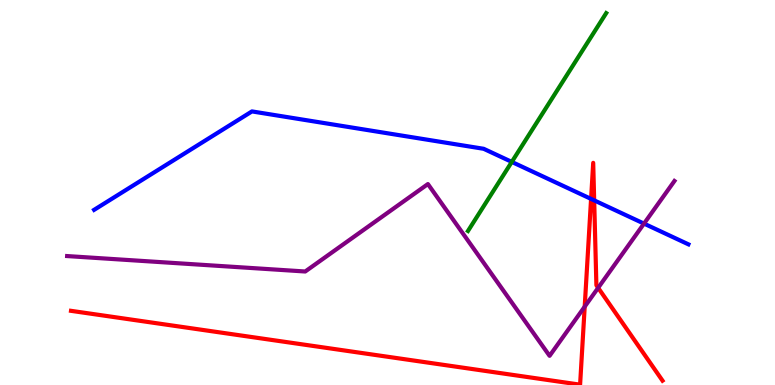[{'lines': ['blue', 'red'], 'intersections': [{'x': 7.63, 'y': 4.83}, {'x': 7.67, 'y': 4.8}]}, {'lines': ['green', 'red'], 'intersections': []}, {'lines': ['purple', 'red'], 'intersections': [{'x': 7.54, 'y': 2.04}, {'x': 7.72, 'y': 2.52}]}, {'lines': ['blue', 'green'], 'intersections': [{'x': 6.6, 'y': 5.79}]}, {'lines': ['blue', 'purple'], 'intersections': [{'x': 8.31, 'y': 4.19}]}, {'lines': ['green', 'purple'], 'intersections': []}]